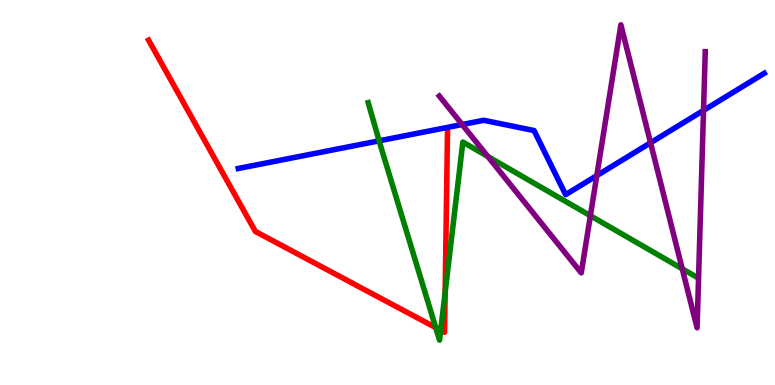[{'lines': ['blue', 'red'], 'intersections': []}, {'lines': ['green', 'red'], 'intersections': [{'x': 5.62, 'y': 1.49}, {'x': 5.69, 'y': 1.42}, {'x': 5.74, 'y': 2.4}]}, {'lines': ['purple', 'red'], 'intersections': []}, {'lines': ['blue', 'green'], 'intersections': [{'x': 4.89, 'y': 6.34}]}, {'lines': ['blue', 'purple'], 'intersections': [{'x': 5.96, 'y': 6.77}, {'x': 7.7, 'y': 5.44}, {'x': 8.39, 'y': 6.29}, {'x': 9.08, 'y': 7.13}]}, {'lines': ['green', 'purple'], 'intersections': [{'x': 6.29, 'y': 5.94}, {'x': 7.62, 'y': 4.4}, {'x': 8.8, 'y': 3.02}]}]